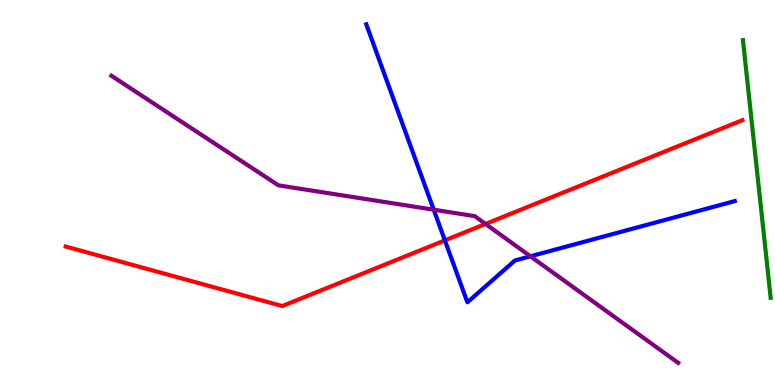[{'lines': ['blue', 'red'], 'intersections': [{'x': 5.74, 'y': 3.76}]}, {'lines': ['green', 'red'], 'intersections': []}, {'lines': ['purple', 'red'], 'intersections': [{'x': 6.27, 'y': 4.18}]}, {'lines': ['blue', 'green'], 'intersections': []}, {'lines': ['blue', 'purple'], 'intersections': [{'x': 5.6, 'y': 4.55}, {'x': 6.84, 'y': 3.34}]}, {'lines': ['green', 'purple'], 'intersections': []}]